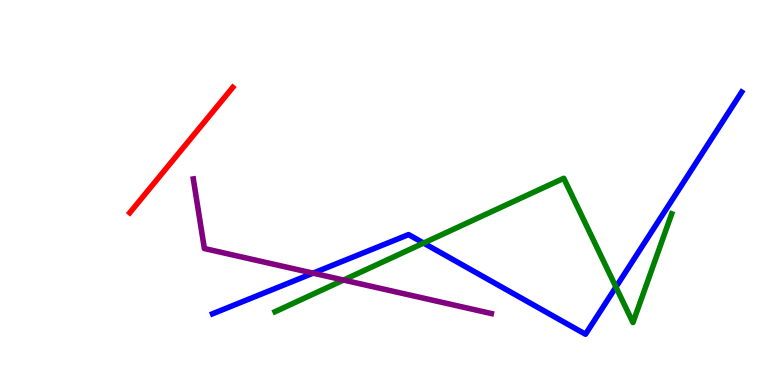[{'lines': ['blue', 'red'], 'intersections': []}, {'lines': ['green', 'red'], 'intersections': []}, {'lines': ['purple', 'red'], 'intersections': []}, {'lines': ['blue', 'green'], 'intersections': [{'x': 5.47, 'y': 3.69}, {'x': 7.95, 'y': 2.54}]}, {'lines': ['blue', 'purple'], 'intersections': [{'x': 4.04, 'y': 2.9}]}, {'lines': ['green', 'purple'], 'intersections': [{'x': 4.43, 'y': 2.73}]}]